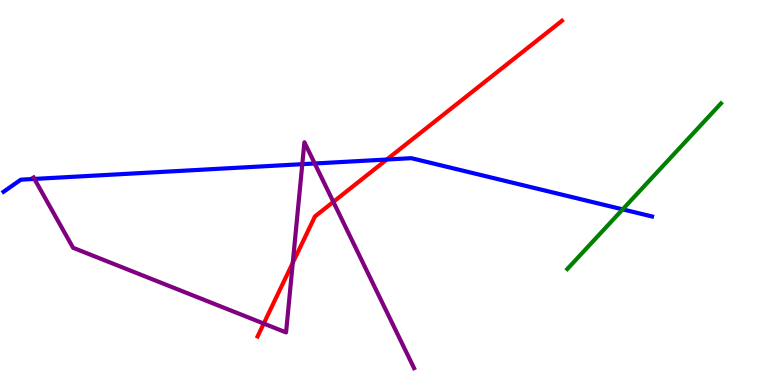[{'lines': ['blue', 'red'], 'intersections': [{'x': 4.99, 'y': 5.86}]}, {'lines': ['green', 'red'], 'intersections': []}, {'lines': ['purple', 'red'], 'intersections': [{'x': 3.4, 'y': 1.6}, {'x': 3.78, 'y': 3.17}, {'x': 4.3, 'y': 4.76}]}, {'lines': ['blue', 'green'], 'intersections': [{'x': 8.03, 'y': 4.56}]}, {'lines': ['blue', 'purple'], 'intersections': [{'x': 0.444, 'y': 5.35}, {'x': 3.9, 'y': 5.74}, {'x': 4.06, 'y': 5.75}]}, {'lines': ['green', 'purple'], 'intersections': []}]